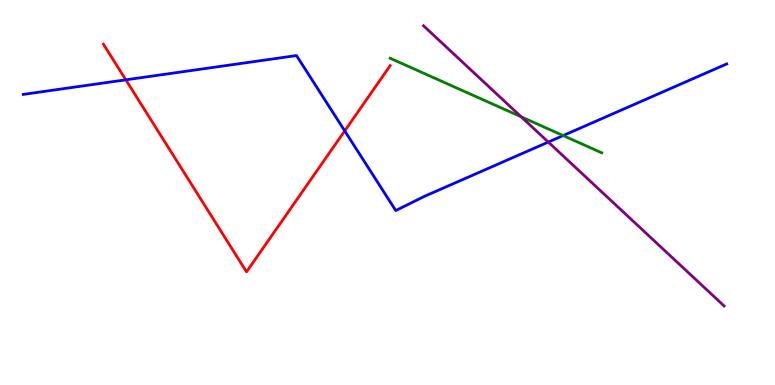[{'lines': ['blue', 'red'], 'intersections': [{'x': 1.62, 'y': 7.93}, {'x': 4.45, 'y': 6.6}]}, {'lines': ['green', 'red'], 'intersections': []}, {'lines': ['purple', 'red'], 'intersections': []}, {'lines': ['blue', 'green'], 'intersections': [{'x': 7.27, 'y': 6.48}]}, {'lines': ['blue', 'purple'], 'intersections': [{'x': 7.07, 'y': 6.31}]}, {'lines': ['green', 'purple'], 'intersections': [{'x': 6.72, 'y': 6.97}]}]